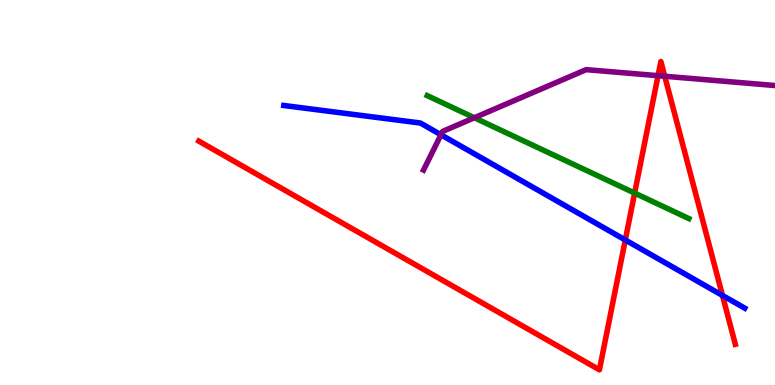[{'lines': ['blue', 'red'], 'intersections': [{'x': 8.07, 'y': 3.77}, {'x': 9.32, 'y': 2.33}]}, {'lines': ['green', 'red'], 'intersections': [{'x': 8.19, 'y': 4.98}]}, {'lines': ['purple', 'red'], 'intersections': [{'x': 8.49, 'y': 8.03}, {'x': 8.58, 'y': 8.02}]}, {'lines': ['blue', 'green'], 'intersections': []}, {'lines': ['blue', 'purple'], 'intersections': [{'x': 5.69, 'y': 6.5}]}, {'lines': ['green', 'purple'], 'intersections': [{'x': 6.12, 'y': 6.94}]}]